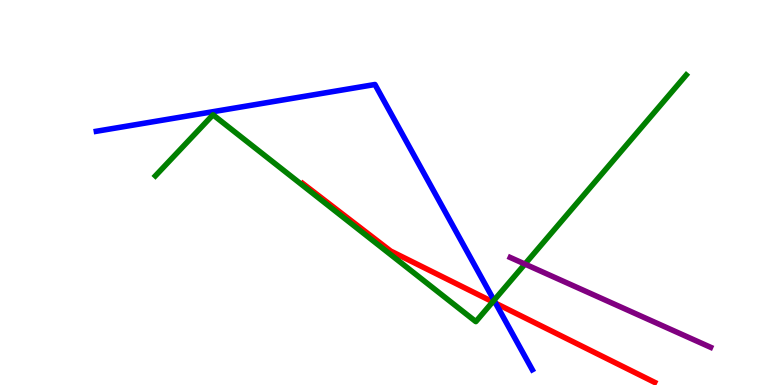[{'lines': ['blue', 'red'], 'intersections': [{'x': 6.4, 'y': 2.12}]}, {'lines': ['green', 'red'], 'intersections': [{'x': 6.36, 'y': 2.16}]}, {'lines': ['purple', 'red'], 'intersections': []}, {'lines': ['blue', 'green'], 'intersections': [{'x': 6.37, 'y': 2.2}]}, {'lines': ['blue', 'purple'], 'intersections': []}, {'lines': ['green', 'purple'], 'intersections': [{'x': 6.77, 'y': 3.14}]}]